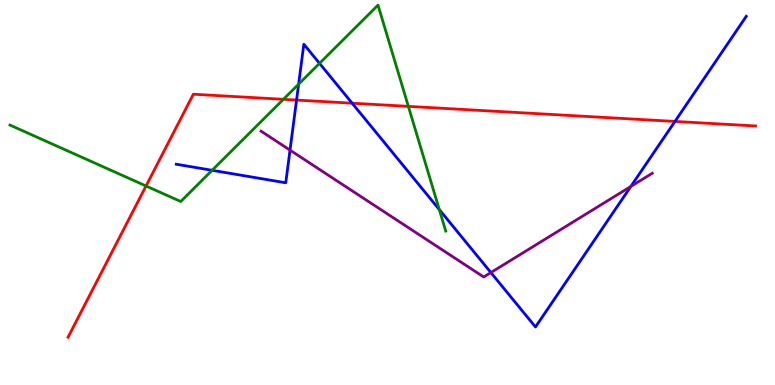[{'lines': ['blue', 'red'], 'intersections': [{'x': 3.83, 'y': 7.4}, {'x': 4.54, 'y': 7.32}, {'x': 8.71, 'y': 6.85}]}, {'lines': ['green', 'red'], 'intersections': [{'x': 1.88, 'y': 5.17}, {'x': 3.66, 'y': 7.42}, {'x': 5.27, 'y': 7.24}]}, {'lines': ['purple', 'red'], 'intersections': []}, {'lines': ['blue', 'green'], 'intersections': [{'x': 2.74, 'y': 5.58}, {'x': 3.85, 'y': 7.81}, {'x': 4.12, 'y': 8.35}, {'x': 5.67, 'y': 4.56}]}, {'lines': ['blue', 'purple'], 'intersections': [{'x': 3.74, 'y': 6.1}, {'x': 6.33, 'y': 2.92}, {'x': 8.14, 'y': 5.16}]}, {'lines': ['green', 'purple'], 'intersections': []}]